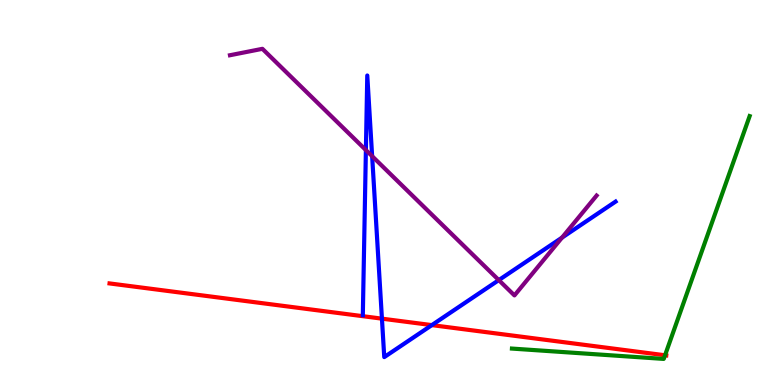[{'lines': ['blue', 'red'], 'intersections': [{'x': 4.93, 'y': 1.72}, {'x': 5.57, 'y': 1.56}]}, {'lines': ['green', 'red'], 'intersections': [{'x': 8.58, 'y': 0.772}]}, {'lines': ['purple', 'red'], 'intersections': []}, {'lines': ['blue', 'green'], 'intersections': []}, {'lines': ['blue', 'purple'], 'intersections': [{'x': 4.72, 'y': 6.1}, {'x': 4.8, 'y': 5.94}, {'x': 6.44, 'y': 2.72}, {'x': 7.25, 'y': 3.83}]}, {'lines': ['green', 'purple'], 'intersections': []}]